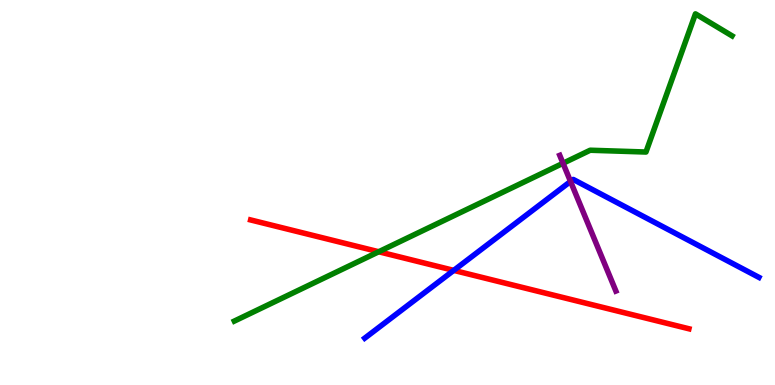[{'lines': ['blue', 'red'], 'intersections': [{'x': 5.85, 'y': 2.98}]}, {'lines': ['green', 'red'], 'intersections': [{'x': 4.89, 'y': 3.46}]}, {'lines': ['purple', 'red'], 'intersections': []}, {'lines': ['blue', 'green'], 'intersections': []}, {'lines': ['blue', 'purple'], 'intersections': [{'x': 7.36, 'y': 5.29}]}, {'lines': ['green', 'purple'], 'intersections': [{'x': 7.26, 'y': 5.76}]}]